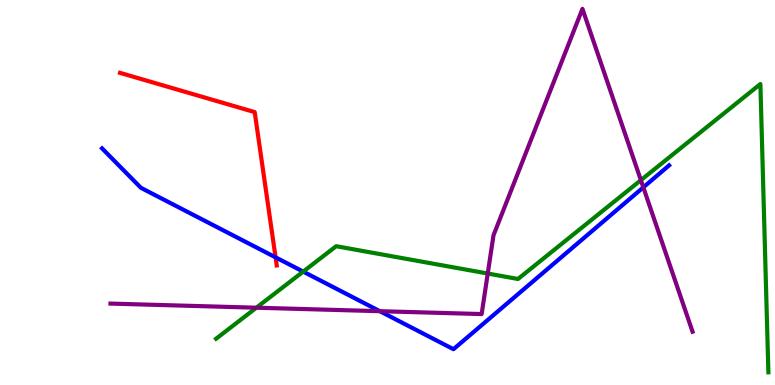[{'lines': ['blue', 'red'], 'intersections': [{'x': 3.56, 'y': 3.32}]}, {'lines': ['green', 'red'], 'intersections': []}, {'lines': ['purple', 'red'], 'intersections': []}, {'lines': ['blue', 'green'], 'intersections': [{'x': 3.91, 'y': 2.95}]}, {'lines': ['blue', 'purple'], 'intersections': [{'x': 4.9, 'y': 1.92}, {'x': 8.3, 'y': 5.13}]}, {'lines': ['green', 'purple'], 'intersections': [{'x': 3.31, 'y': 2.01}, {'x': 6.29, 'y': 2.9}, {'x': 8.27, 'y': 5.32}]}]